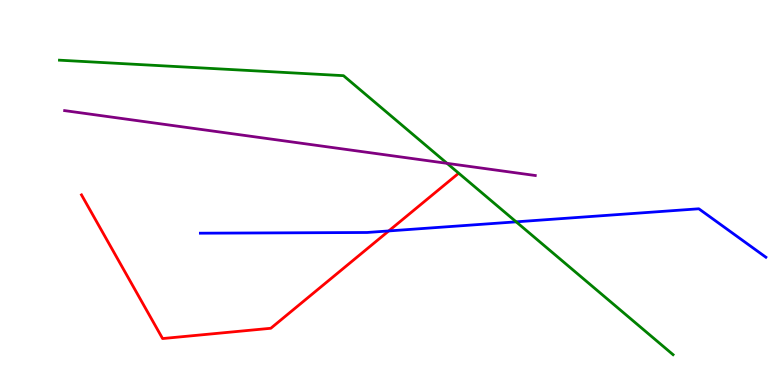[{'lines': ['blue', 'red'], 'intersections': [{'x': 5.02, 'y': 4.0}]}, {'lines': ['green', 'red'], 'intersections': []}, {'lines': ['purple', 'red'], 'intersections': []}, {'lines': ['blue', 'green'], 'intersections': [{'x': 6.66, 'y': 4.24}]}, {'lines': ['blue', 'purple'], 'intersections': []}, {'lines': ['green', 'purple'], 'intersections': [{'x': 5.77, 'y': 5.76}]}]